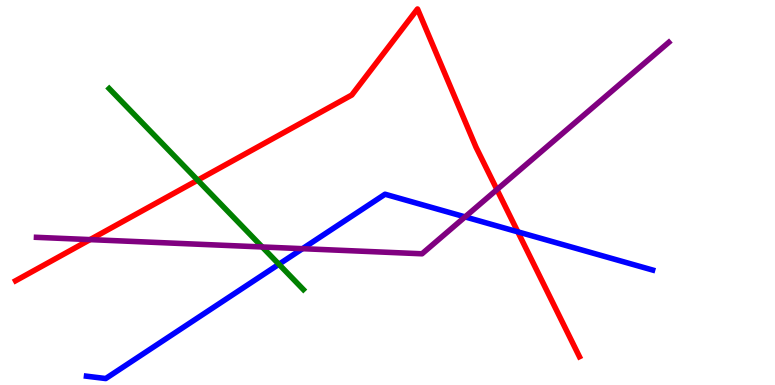[{'lines': ['blue', 'red'], 'intersections': [{'x': 6.68, 'y': 3.98}]}, {'lines': ['green', 'red'], 'intersections': [{'x': 2.55, 'y': 5.32}]}, {'lines': ['purple', 'red'], 'intersections': [{'x': 1.16, 'y': 3.78}, {'x': 6.41, 'y': 5.08}]}, {'lines': ['blue', 'green'], 'intersections': [{'x': 3.6, 'y': 3.14}]}, {'lines': ['blue', 'purple'], 'intersections': [{'x': 3.9, 'y': 3.54}, {'x': 6.0, 'y': 4.37}]}, {'lines': ['green', 'purple'], 'intersections': [{'x': 3.38, 'y': 3.59}]}]